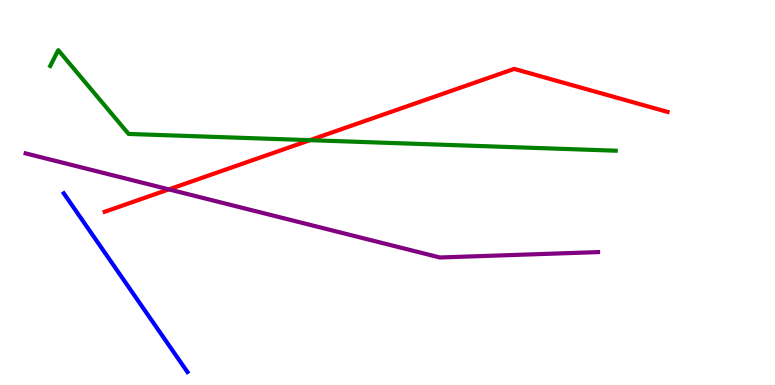[{'lines': ['blue', 'red'], 'intersections': []}, {'lines': ['green', 'red'], 'intersections': [{'x': 4.0, 'y': 6.36}]}, {'lines': ['purple', 'red'], 'intersections': [{'x': 2.18, 'y': 5.08}]}, {'lines': ['blue', 'green'], 'intersections': []}, {'lines': ['blue', 'purple'], 'intersections': []}, {'lines': ['green', 'purple'], 'intersections': []}]